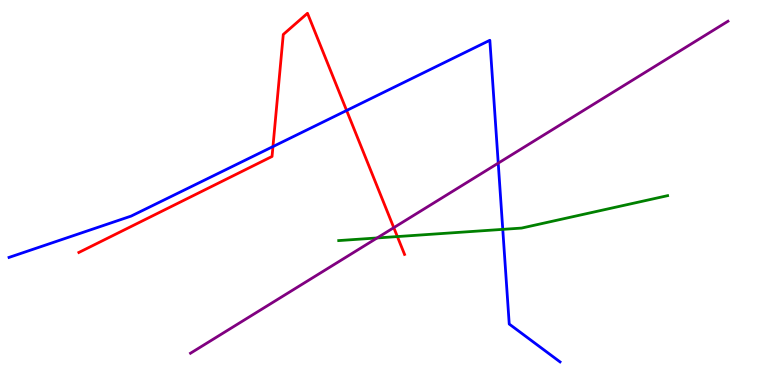[{'lines': ['blue', 'red'], 'intersections': [{'x': 3.52, 'y': 6.19}, {'x': 4.47, 'y': 7.13}]}, {'lines': ['green', 'red'], 'intersections': [{'x': 5.13, 'y': 3.86}]}, {'lines': ['purple', 'red'], 'intersections': [{'x': 5.08, 'y': 4.09}]}, {'lines': ['blue', 'green'], 'intersections': [{'x': 6.49, 'y': 4.04}]}, {'lines': ['blue', 'purple'], 'intersections': [{'x': 6.43, 'y': 5.76}]}, {'lines': ['green', 'purple'], 'intersections': [{'x': 4.87, 'y': 3.82}]}]